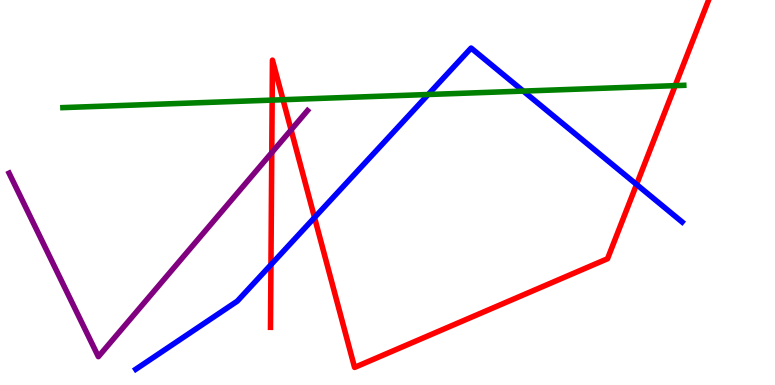[{'lines': ['blue', 'red'], 'intersections': [{'x': 3.5, 'y': 3.12}, {'x': 4.06, 'y': 4.35}, {'x': 8.21, 'y': 5.21}]}, {'lines': ['green', 'red'], 'intersections': [{'x': 3.51, 'y': 7.4}, {'x': 3.65, 'y': 7.41}, {'x': 8.71, 'y': 7.78}]}, {'lines': ['purple', 'red'], 'intersections': [{'x': 3.51, 'y': 6.04}, {'x': 3.76, 'y': 6.63}]}, {'lines': ['blue', 'green'], 'intersections': [{'x': 5.53, 'y': 7.55}, {'x': 6.75, 'y': 7.63}]}, {'lines': ['blue', 'purple'], 'intersections': []}, {'lines': ['green', 'purple'], 'intersections': []}]